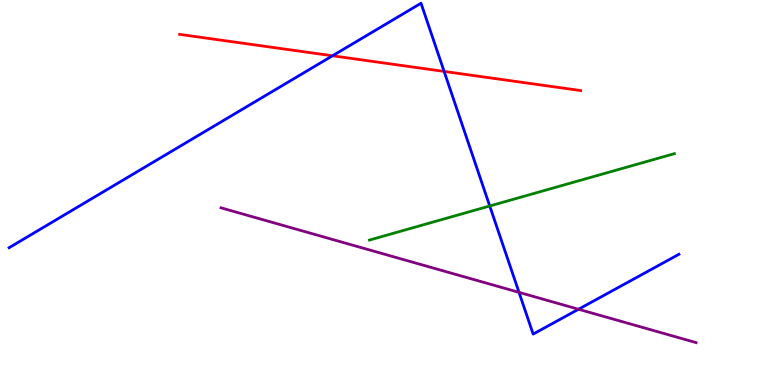[{'lines': ['blue', 'red'], 'intersections': [{'x': 4.29, 'y': 8.55}, {'x': 5.73, 'y': 8.14}]}, {'lines': ['green', 'red'], 'intersections': []}, {'lines': ['purple', 'red'], 'intersections': []}, {'lines': ['blue', 'green'], 'intersections': [{'x': 6.32, 'y': 4.65}]}, {'lines': ['blue', 'purple'], 'intersections': [{'x': 6.7, 'y': 2.41}, {'x': 7.46, 'y': 1.97}]}, {'lines': ['green', 'purple'], 'intersections': []}]